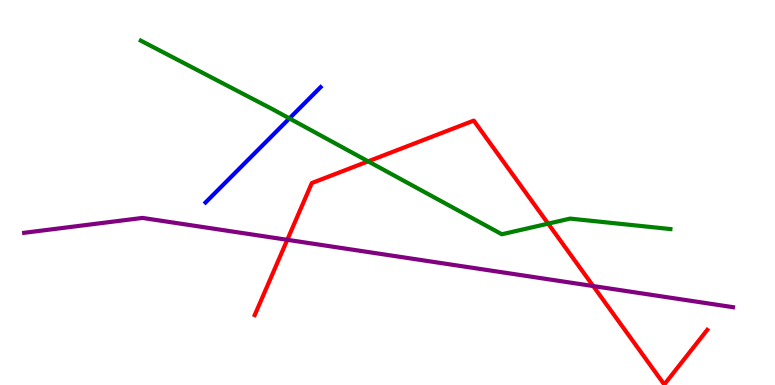[{'lines': ['blue', 'red'], 'intersections': []}, {'lines': ['green', 'red'], 'intersections': [{'x': 4.75, 'y': 5.81}, {'x': 7.07, 'y': 4.19}]}, {'lines': ['purple', 'red'], 'intersections': [{'x': 3.71, 'y': 3.77}, {'x': 7.65, 'y': 2.57}]}, {'lines': ['blue', 'green'], 'intersections': [{'x': 3.73, 'y': 6.92}]}, {'lines': ['blue', 'purple'], 'intersections': []}, {'lines': ['green', 'purple'], 'intersections': []}]